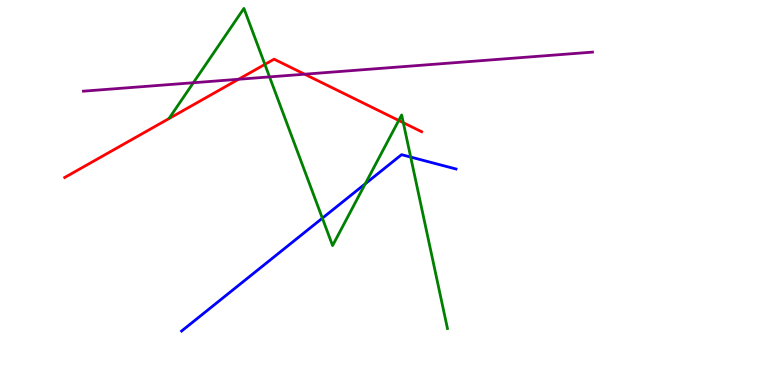[{'lines': ['blue', 'red'], 'intersections': []}, {'lines': ['green', 'red'], 'intersections': [{'x': 3.42, 'y': 8.33}, {'x': 5.15, 'y': 6.87}, {'x': 5.2, 'y': 6.81}]}, {'lines': ['purple', 'red'], 'intersections': [{'x': 3.08, 'y': 7.94}, {'x': 3.93, 'y': 8.07}]}, {'lines': ['blue', 'green'], 'intersections': [{'x': 4.16, 'y': 4.33}, {'x': 4.71, 'y': 5.23}, {'x': 5.3, 'y': 5.92}]}, {'lines': ['blue', 'purple'], 'intersections': []}, {'lines': ['green', 'purple'], 'intersections': [{'x': 2.49, 'y': 7.85}, {'x': 3.48, 'y': 8.0}]}]